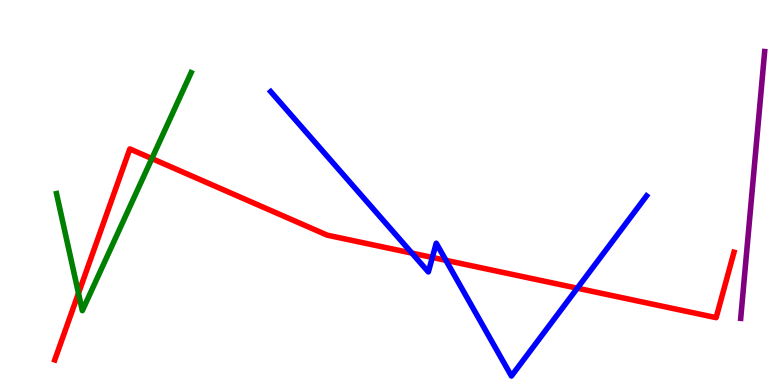[{'lines': ['blue', 'red'], 'intersections': [{'x': 5.31, 'y': 3.43}, {'x': 5.58, 'y': 3.31}, {'x': 5.75, 'y': 3.24}, {'x': 7.45, 'y': 2.51}]}, {'lines': ['green', 'red'], 'intersections': [{'x': 1.01, 'y': 2.38}, {'x': 1.96, 'y': 5.88}]}, {'lines': ['purple', 'red'], 'intersections': []}, {'lines': ['blue', 'green'], 'intersections': []}, {'lines': ['blue', 'purple'], 'intersections': []}, {'lines': ['green', 'purple'], 'intersections': []}]